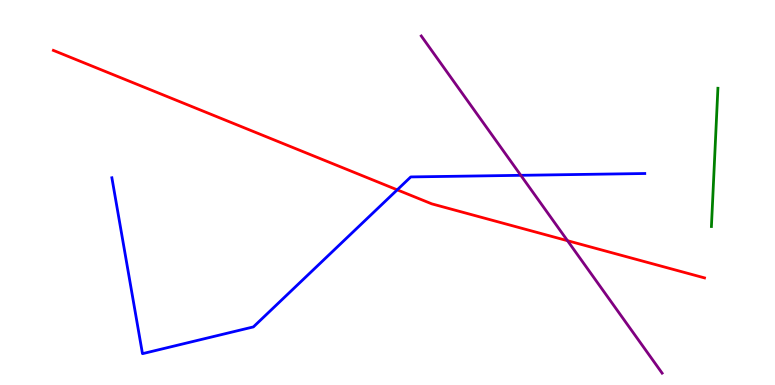[{'lines': ['blue', 'red'], 'intersections': [{'x': 5.13, 'y': 5.07}]}, {'lines': ['green', 'red'], 'intersections': []}, {'lines': ['purple', 'red'], 'intersections': [{'x': 7.32, 'y': 3.75}]}, {'lines': ['blue', 'green'], 'intersections': []}, {'lines': ['blue', 'purple'], 'intersections': [{'x': 6.72, 'y': 5.45}]}, {'lines': ['green', 'purple'], 'intersections': []}]